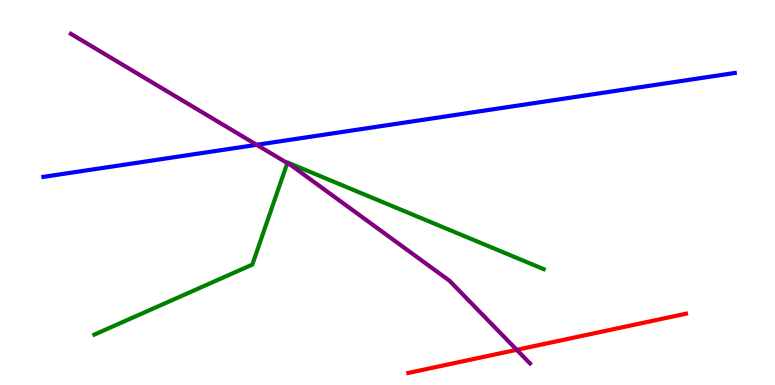[{'lines': ['blue', 'red'], 'intersections': []}, {'lines': ['green', 'red'], 'intersections': []}, {'lines': ['purple', 'red'], 'intersections': [{'x': 6.67, 'y': 0.914}]}, {'lines': ['blue', 'green'], 'intersections': []}, {'lines': ['blue', 'purple'], 'intersections': [{'x': 3.31, 'y': 6.24}]}, {'lines': ['green', 'purple'], 'intersections': [{'x': 3.71, 'y': 5.76}]}]